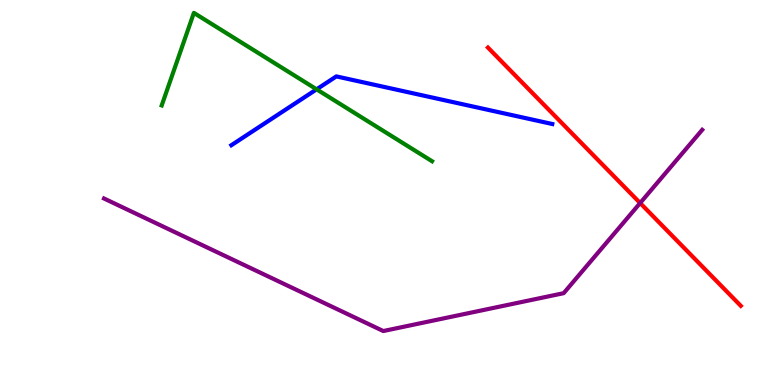[{'lines': ['blue', 'red'], 'intersections': []}, {'lines': ['green', 'red'], 'intersections': []}, {'lines': ['purple', 'red'], 'intersections': [{'x': 8.26, 'y': 4.73}]}, {'lines': ['blue', 'green'], 'intersections': [{'x': 4.09, 'y': 7.68}]}, {'lines': ['blue', 'purple'], 'intersections': []}, {'lines': ['green', 'purple'], 'intersections': []}]